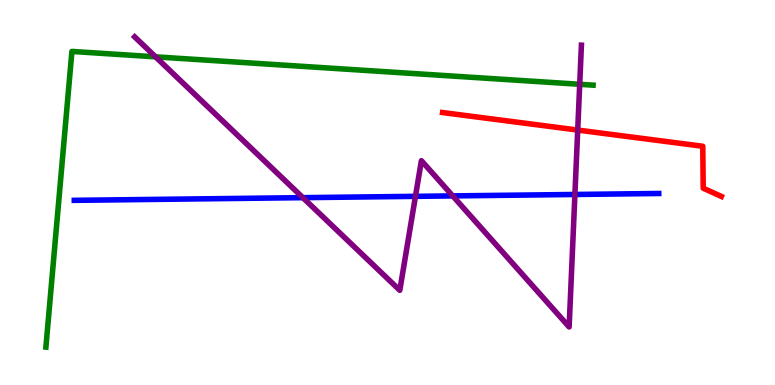[{'lines': ['blue', 'red'], 'intersections': []}, {'lines': ['green', 'red'], 'intersections': []}, {'lines': ['purple', 'red'], 'intersections': [{'x': 7.45, 'y': 6.62}]}, {'lines': ['blue', 'green'], 'intersections': []}, {'lines': ['blue', 'purple'], 'intersections': [{'x': 3.91, 'y': 4.87}, {'x': 5.36, 'y': 4.9}, {'x': 5.84, 'y': 4.91}, {'x': 7.42, 'y': 4.95}]}, {'lines': ['green', 'purple'], 'intersections': [{'x': 2.01, 'y': 8.52}, {'x': 7.48, 'y': 7.81}]}]